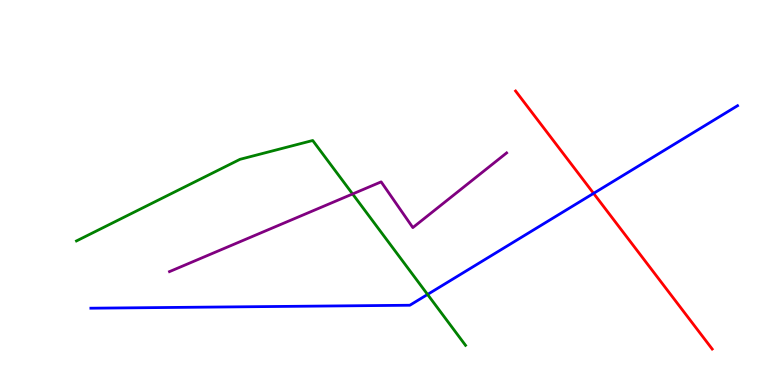[{'lines': ['blue', 'red'], 'intersections': [{'x': 7.66, 'y': 4.98}]}, {'lines': ['green', 'red'], 'intersections': []}, {'lines': ['purple', 'red'], 'intersections': []}, {'lines': ['blue', 'green'], 'intersections': [{'x': 5.52, 'y': 2.35}]}, {'lines': ['blue', 'purple'], 'intersections': []}, {'lines': ['green', 'purple'], 'intersections': [{'x': 4.55, 'y': 4.96}]}]